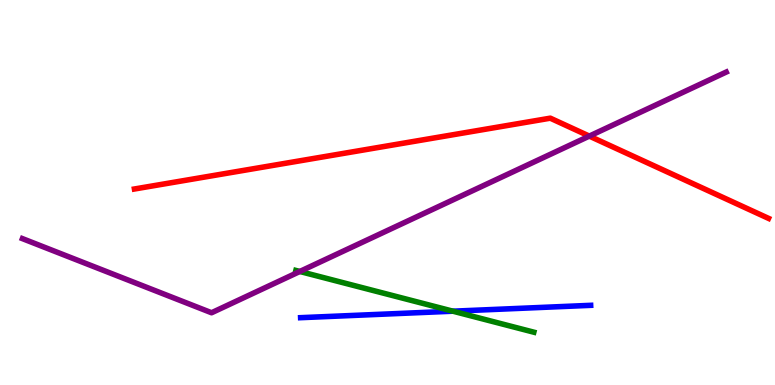[{'lines': ['blue', 'red'], 'intersections': []}, {'lines': ['green', 'red'], 'intersections': []}, {'lines': ['purple', 'red'], 'intersections': [{'x': 7.6, 'y': 6.46}]}, {'lines': ['blue', 'green'], 'intersections': [{'x': 5.84, 'y': 1.92}]}, {'lines': ['blue', 'purple'], 'intersections': []}, {'lines': ['green', 'purple'], 'intersections': [{'x': 3.87, 'y': 2.95}]}]